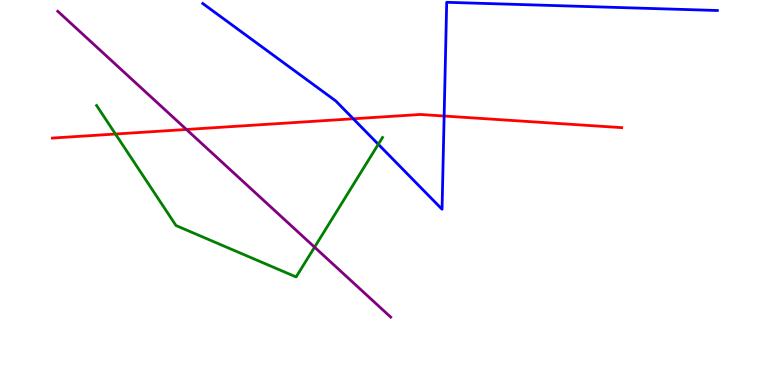[{'lines': ['blue', 'red'], 'intersections': [{'x': 4.56, 'y': 6.91}, {'x': 5.73, 'y': 6.99}]}, {'lines': ['green', 'red'], 'intersections': [{'x': 1.49, 'y': 6.52}]}, {'lines': ['purple', 'red'], 'intersections': [{'x': 2.41, 'y': 6.64}]}, {'lines': ['blue', 'green'], 'intersections': [{'x': 4.88, 'y': 6.25}]}, {'lines': ['blue', 'purple'], 'intersections': []}, {'lines': ['green', 'purple'], 'intersections': [{'x': 4.06, 'y': 3.58}]}]